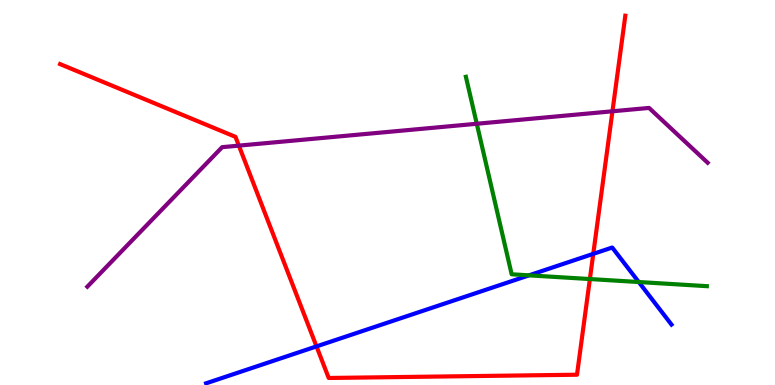[{'lines': ['blue', 'red'], 'intersections': [{'x': 4.08, 'y': 1.0}, {'x': 7.66, 'y': 3.41}]}, {'lines': ['green', 'red'], 'intersections': [{'x': 7.61, 'y': 2.75}]}, {'lines': ['purple', 'red'], 'intersections': [{'x': 3.08, 'y': 6.22}, {'x': 7.9, 'y': 7.11}]}, {'lines': ['blue', 'green'], 'intersections': [{'x': 6.83, 'y': 2.85}, {'x': 8.24, 'y': 2.67}]}, {'lines': ['blue', 'purple'], 'intersections': []}, {'lines': ['green', 'purple'], 'intersections': [{'x': 6.15, 'y': 6.79}]}]